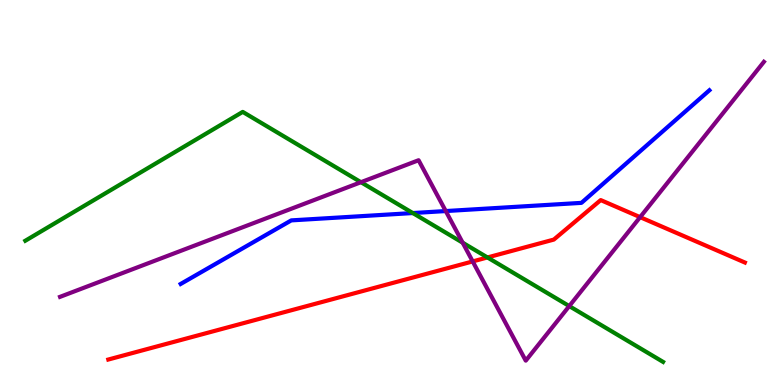[{'lines': ['blue', 'red'], 'intersections': []}, {'lines': ['green', 'red'], 'intersections': [{'x': 6.29, 'y': 3.31}]}, {'lines': ['purple', 'red'], 'intersections': [{'x': 6.1, 'y': 3.21}, {'x': 8.26, 'y': 4.36}]}, {'lines': ['blue', 'green'], 'intersections': [{'x': 5.33, 'y': 4.47}]}, {'lines': ['blue', 'purple'], 'intersections': [{'x': 5.75, 'y': 4.52}]}, {'lines': ['green', 'purple'], 'intersections': [{'x': 4.66, 'y': 5.27}, {'x': 5.97, 'y': 3.7}, {'x': 7.35, 'y': 2.05}]}]